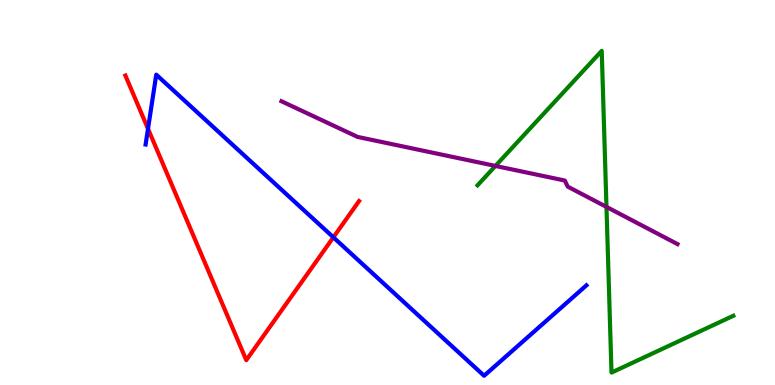[{'lines': ['blue', 'red'], 'intersections': [{'x': 1.91, 'y': 6.66}, {'x': 4.3, 'y': 3.84}]}, {'lines': ['green', 'red'], 'intersections': []}, {'lines': ['purple', 'red'], 'intersections': []}, {'lines': ['blue', 'green'], 'intersections': []}, {'lines': ['blue', 'purple'], 'intersections': []}, {'lines': ['green', 'purple'], 'intersections': [{'x': 6.39, 'y': 5.69}, {'x': 7.83, 'y': 4.63}]}]